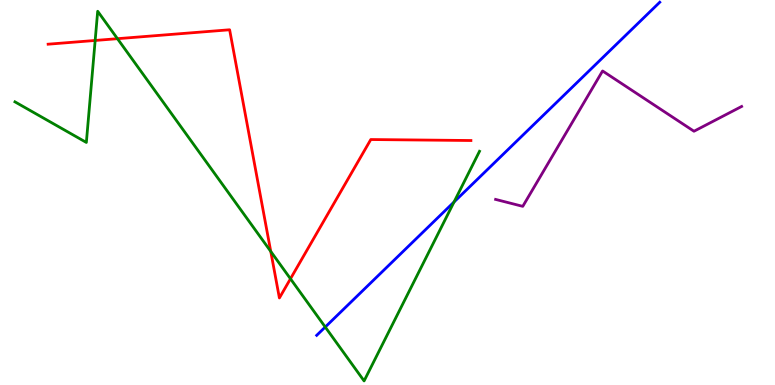[{'lines': ['blue', 'red'], 'intersections': []}, {'lines': ['green', 'red'], 'intersections': [{'x': 1.23, 'y': 8.95}, {'x': 1.52, 'y': 9.0}, {'x': 3.49, 'y': 3.47}, {'x': 3.75, 'y': 2.76}]}, {'lines': ['purple', 'red'], 'intersections': []}, {'lines': ['blue', 'green'], 'intersections': [{'x': 4.2, 'y': 1.51}, {'x': 5.86, 'y': 4.75}]}, {'lines': ['blue', 'purple'], 'intersections': []}, {'lines': ['green', 'purple'], 'intersections': []}]